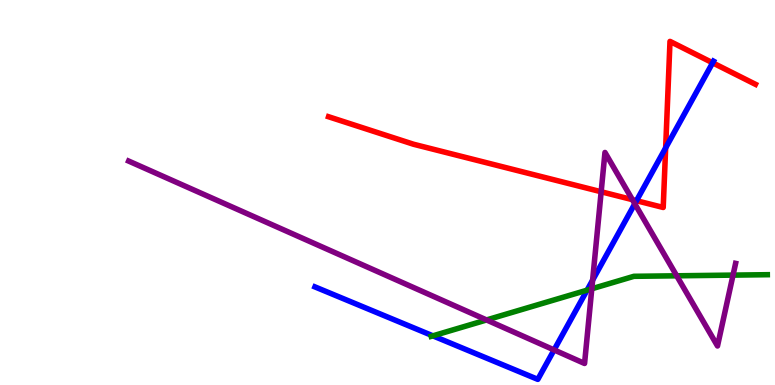[{'lines': ['blue', 'red'], 'intersections': [{'x': 8.21, 'y': 4.79}, {'x': 8.59, 'y': 6.16}, {'x': 9.2, 'y': 8.37}]}, {'lines': ['green', 'red'], 'intersections': []}, {'lines': ['purple', 'red'], 'intersections': [{'x': 7.76, 'y': 5.02}, {'x': 8.16, 'y': 4.81}]}, {'lines': ['blue', 'green'], 'intersections': [{'x': 5.59, 'y': 1.28}, {'x': 7.58, 'y': 2.46}]}, {'lines': ['blue', 'purple'], 'intersections': [{'x': 7.15, 'y': 0.911}, {'x': 7.65, 'y': 2.72}, {'x': 8.19, 'y': 4.71}]}, {'lines': ['green', 'purple'], 'intersections': [{'x': 6.28, 'y': 1.69}, {'x': 7.64, 'y': 2.5}, {'x': 8.73, 'y': 2.84}, {'x': 9.46, 'y': 2.85}]}]